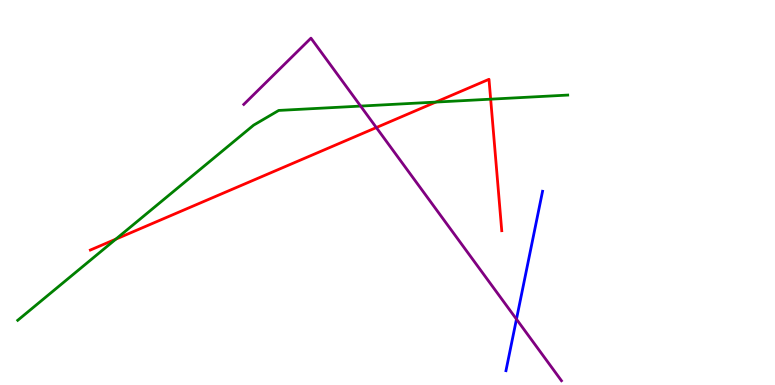[{'lines': ['blue', 'red'], 'intersections': []}, {'lines': ['green', 'red'], 'intersections': [{'x': 1.49, 'y': 3.79}, {'x': 5.62, 'y': 7.35}, {'x': 6.33, 'y': 7.42}]}, {'lines': ['purple', 'red'], 'intersections': [{'x': 4.86, 'y': 6.69}]}, {'lines': ['blue', 'green'], 'intersections': []}, {'lines': ['blue', 'purple'], 'intersections': [{'x': 6.66, 'y': 1.71}]}, {'lines': ['green', 'purple'], 'intersections': [{'x': 4.65, 'y': 7.24}]}]